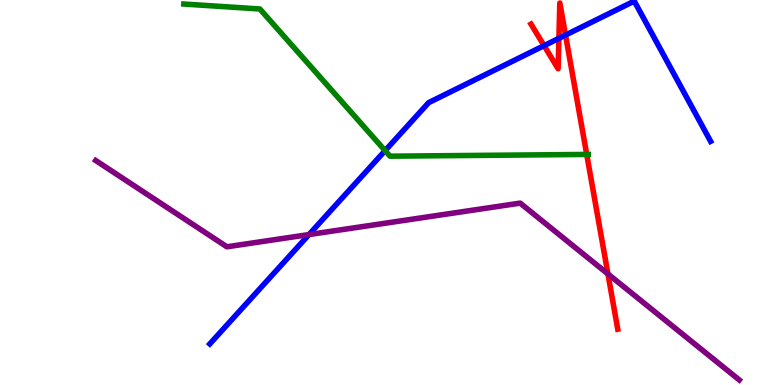[{'lines': ['blue', 'red'], 'intersections': [{'x': 7.02, 'y': 8.81}, {'x': 7.21, 'y': 9.0}, {'x': 7.3, 'y': 9.09}]}, {'lines': ['green', 'red'], 'intersections': [{'x': 7.57, 'y': 5.99}]}, {'lines': ['purple', 'red'], 'intersections': [{'x': 7.84, 'y': 2.88}]}, {'lines': ['blue', 'green'], 'intersections': [{'x': 4.97, 'y': 6.09}]}, {'lines': ['blue', 'purple'], 'intersections': [{'x': 3.99, 'y': 3.91}]}, {'lines': ['green', 'purple'], 'intersections': []}]